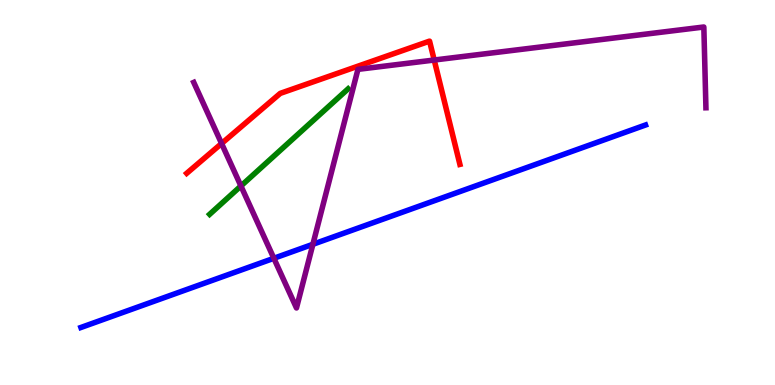[{'lines': ['blue', 'red'], 'intersections': []}, {'lines': ['green', 'red'], 'intersections': []}, {'lines': ['purple', 'red'], 'intersections': [{'x': 2.86, 'y': 6.27}, {'x': 5.6, 'y': 8.44}]}, {'lines': ['blue', 'green'], 'intersections': []}, {'lines': ['blue', 'purple'], 'intersections': [{'x': 3.53, 'y': 3.29}, {'x': 4.04, 'y': 3.65}]}, {'lines': ['green', 'purple'], 'intersections': [{'x': 3.11, 'y': 5.17}]}]